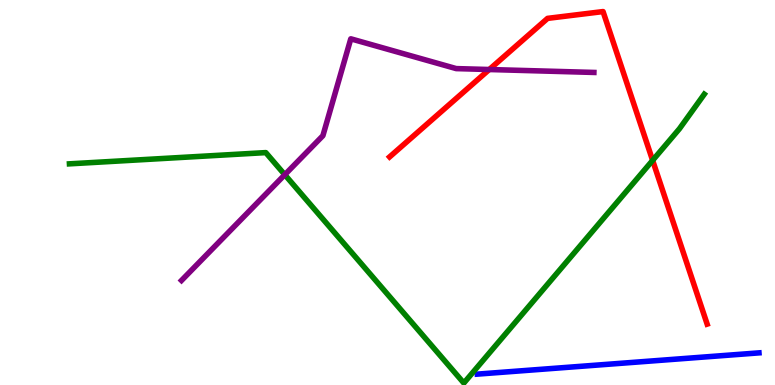[{'lines': ['blue', 'red'], 'intersections': []}, {'lines': ['green', 'red'], 'intersections': [{'x': 8.42, 'y': 5.83}]}, {'lines': ['purple', 'red'], 'intersections': [{'x': 6.31, 'y': 8.19}]}, {'lines': ['blue', 'green'], 'intersections': []}, {'lines': ['blue', 'purple'], 'intersections': []}, {'lines': ['green', 'purple'], 'intersections': [{'x': 3.67, 'y': 5.46}]}]